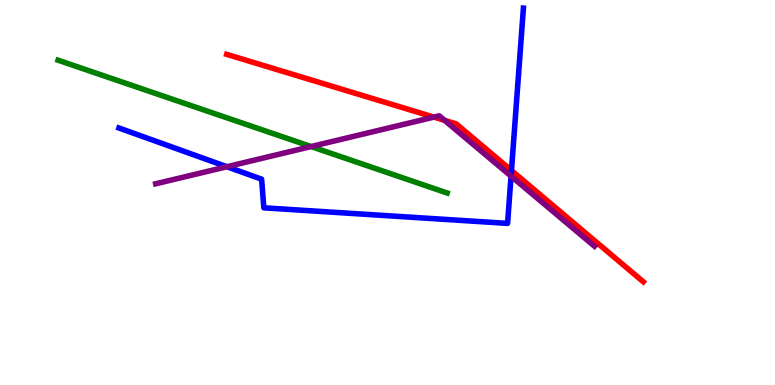[{'lines': ['blue', 'red'], 'intersections': [{'x': 6.6, 'y': 5.57}]}, {'lines': ['green', 'red'], 'intersections': []}, {'lines': ['purple', 'red'], 'intersections': [{'x': 5.6, 'y': 6.96}, {'x': 5.74, 'y': 6.87}]}, {'lines': ['blue', 'green'], 'intersections': []}, {'lines': ['blue', 'purple'], 'intersections': [{'x': 2.93, 'y': 5.67}, {'x': 6.59, 'y': 5.42}]}, {'lines': ['green', 'purple'], 'intersections': [{'x': 4.01, 'y': 6.19}]}]